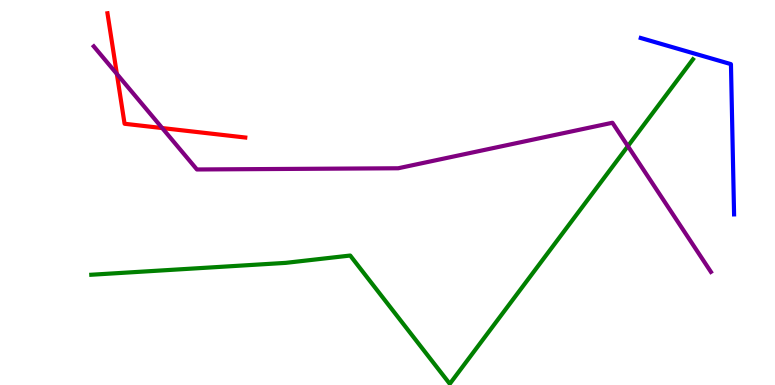[{'lines': ['blue', 'red'], 'intersections': []}, {'lines': ['green', 'red'], 'intersections': []}, {'lines': ['purple', 'red'], 'intersections': [{'x': 1.51, 'y': 8.08}, {'x': 2.09, 'y': 6.67}]}, {'lines': ['blue', 'green'], 'intersections': []}, {'lines': ['blue', 'purple'], 'intersections': []}, {'lines': ['green', 'purple'], 'intersections': [{'x': 8.1, 'y': 6.2}]}]